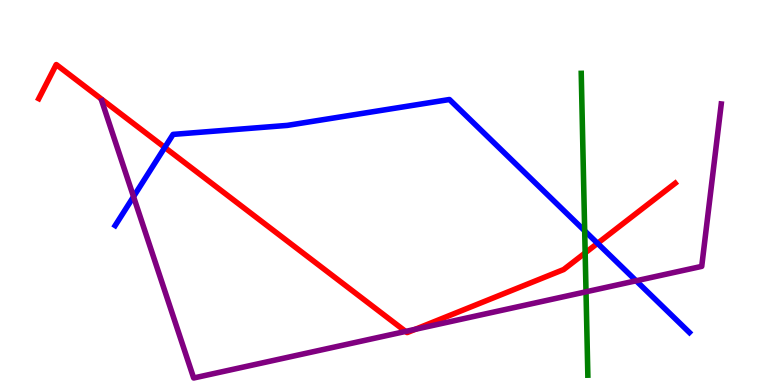[{'lines': ['blue', 'red'], 'intersections': [{'x': 2.13, 'y': 6.17}, {'x': 7.71, 'y': 3.68}]}, {'lines': ['green', 'red'], 'intersections': [{'x': 7.55, 'y': 3.43}]}, {'lines': ['purple', 'red'], 'intersections': [{'x': 5.23, 'y': 1.39}, {'x': 5.36, 'y': 1.45}]}, {'lines': ['blue', 'green'], 'intersections': [{'x': 7.54, 'y': 4.0}]}, {'lines': ['blue', 'purple'], 'intersections': [{'x': 1.72, 'y': 4.89}, {'x': 8.21, 'y': 2.71}]}, {'lines': ['green', 'purple'], 'intersections': [{'x': 7.56, 'y': 2.42}]}]